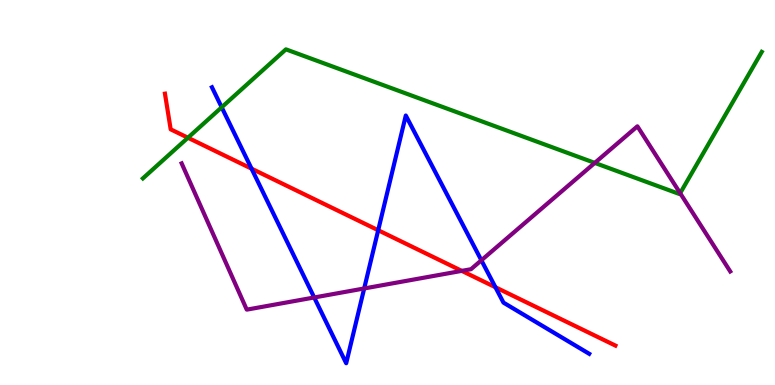[{'lines': ['blue', 'red'], 'intersections': [{'x': 3.25, 'y': 5.62}, {'x': 4.88, 'y': 4.02}, {'x': 6.39, 'y': 2.54}]}, {'lines': ['green', 'red'], 'intersections': [{'x': 2.43, 'y': 6.42}]}, {'lines': ['purple', 'red'], 'intersections': [{'x': 5.96, 'y': 2.96}]}, {'lines': ['blue', 'green'], 'intersections': [{'x': 2.86, 'y': 7.21}]}, {'lines': ['blue', 'purple'], 'intersections': [{'x': 4.05, 'y': 2.27}, {'x': 4.7, 'y': 2.51}, {'x': 6.21, 'y': 3.24}]}, {'lines': ['green', 'purple'], 'intersections': [{'x': 7.67, 'y': 5.77}, {'x': 8.78, 'y': 4.98}]}]